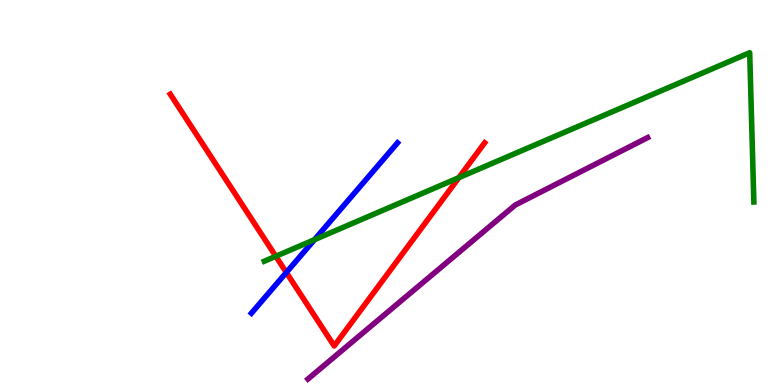[{'lines': ['blue', 'red'], 'intersections': [{'x': 3.69, 'y': 2.92}]}, {'lines': ['green', 'red'], 'intersections': [{'x': 3.56, 'y': 3.34}, {'x': 5.92, 'y': 5.39}]}, {'lines': ['purple', 'red'], 'intersections': []}, {'lines': ['blue', 'green'], 'intersections': [{'x': 4.06, 'y': 3.78}]}, {'lines': ['blue', 'purple'], 'intersections': []}, {'lines': ['green', 'purple'], 'intersections': []}]